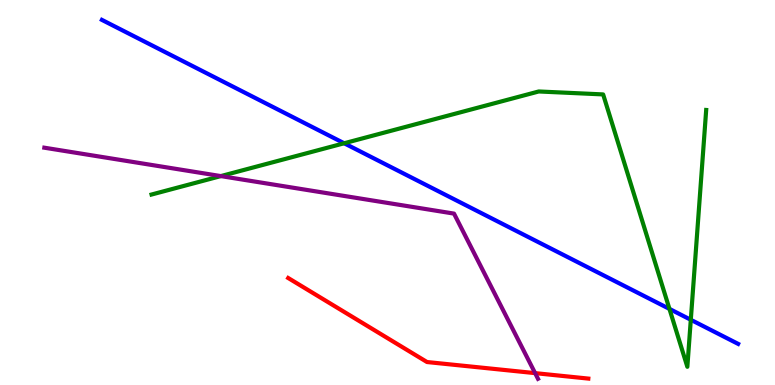[{'lines': ['blue', 'red'], 'intersections': []}, {'lines': ['green', 'red'], 'intersections': []}, {'lines': ['purple', 'red'], 'intersections': [{'x': 6.9, 'y': 0.308}]}, {'lines': ['blue', 'green'], 'intersections': [{'x': 4.44, 'y': 6.28}, {'x': 8.64, 'y': 1.98}, {'x': 8.91, 'y': 1.69}]}, {'lines': ['blue', 'purple'], 'intersections': []}, {'lines': ['green', 'purple'], 'intersections': [{'x': 2.85, 'y': 5.43}]}]